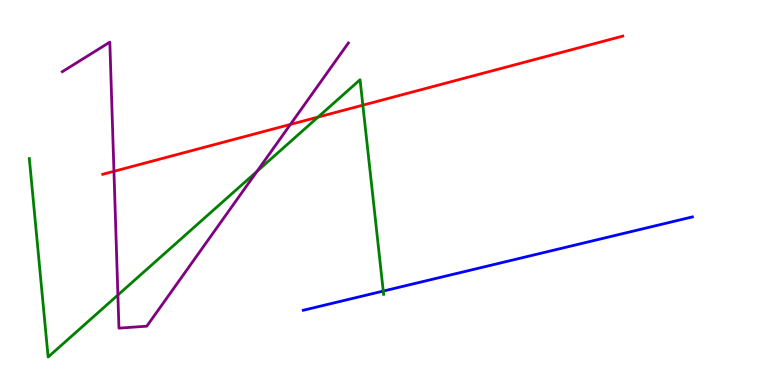[{'lines': ['blue', 'red'], 'intersections': []}, {'lines': ['green', 'red'], 'intersections': [{'x': 4.1, 'y': 6.96}, {'x': 4.68, 'y': 7.27}]}, {'lines': ['purple', 'red'], 'intersections': [{'x': 1.47, 'y': 5.55}, {'x': 3.75, 'y': 6.77}]}, {'lines': ['blue', 'green'], 'intersections': [{'x': 4.95, 'y': 2.44}]}, {'lines': ['blue', 'purple'], 'intersections': []}, {'lines': ['green', 'purple'], 'intersections': [{'x': 1.52, 'y': 2.34}, {'x': 3.32, 'y': 5.55}]}]